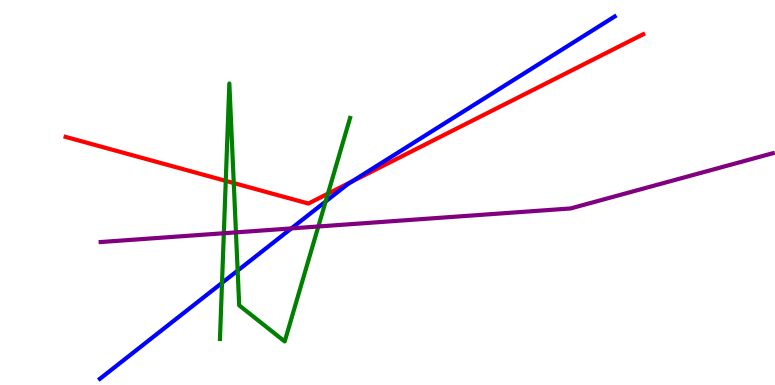[{'lines': ['blue', 'red'], 'intersections': [{'x': 4.54, 'y': 5.28}]}, {'lines': ['green', 'red'], 'intersections': [{'x': 2.91, 'y': 5.3}, {'x': 3.02, 'y': 5.25}, {'x': 4.23, 'y': 4.97}]}, {'lines': ['purple', 'red'], 'intersections': []}, {'lines': ['blue', 'green'], 'intersections': [{'x': 2.86, 'y': 2.65}, {'x': 3.07, 'y': 2.97}, {'x': 4.2, 'y': 4.77}]}, {'lines': ['blue', 'purple'], 'intersections': [{'x': 3.76, 'y': 4.07}]}, {'lines': ['green', 'purple'], 'intersections': [{'x': 2.89, 'y': 3.94}, {'x': 3.04, 'y': 3.96}, {'x': 4.11, 'y': 4.12}]}]